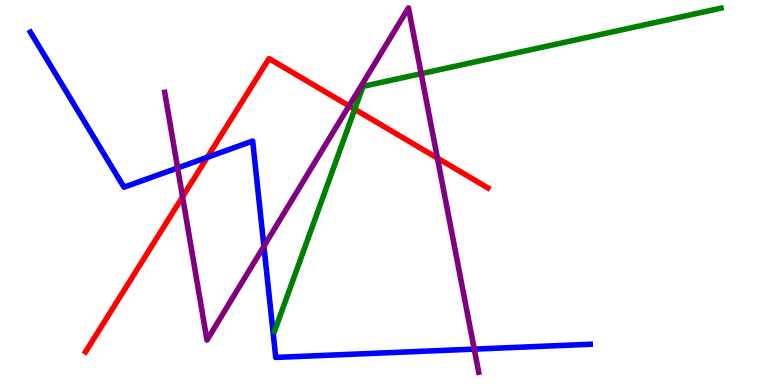[{'lines': ['blue', 'red'], 'intersections': [{'x': 2.67, 'y': 5.91}]}, {'lines': ['green', 'red'], 'intersections': [{'x': 4.58, 'y': 7.16}]}, {'lines': ['purple', 'red'], 'intersections': [{'x': 2.36, 'y': 4.89}, {'x': 4.5, 'y': 7.25}, {'x': 5.64, 'y': 5.89}]}, {'lines': ['blue', 'green'], 'intersections': []}, {'lines': ['blue', 'purple'], 'intersections': [{'x': 2.29, 'y': 5.64}, {'x': 3.41, 'y': 3.6}, {'x': 6.12, 'y': 0.932}]}, {'lines': ['green', 'purple'], 'intersections': [{'x': 5.43, 'y': 8.09}]}]